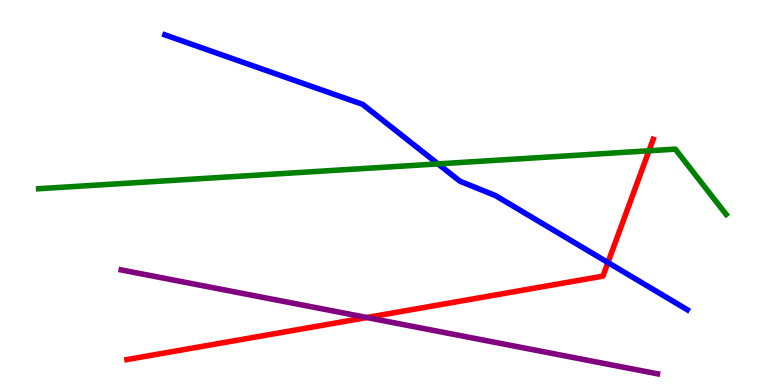[{'lines': ['blue', 'red'], 'intersections': [{'x': 7.84, 'y': 3.18}]}, {'lines': ['green', 'red'], 'intersections': [{'x': 8.37, 'y': 6.08}]}, {'lines': ['purple', 'red'], 'intersections': [{'x': 4.73, 'y': 1.75}]}, {'lines': ['blue', 'green'], 'intersections': [{'x': 5.65, 'y': 5.74}]}, {'lines': ['blue', 'purple'], 'intersections': []}, {'lines': ['green', 'purple'], 'intersections': []}]